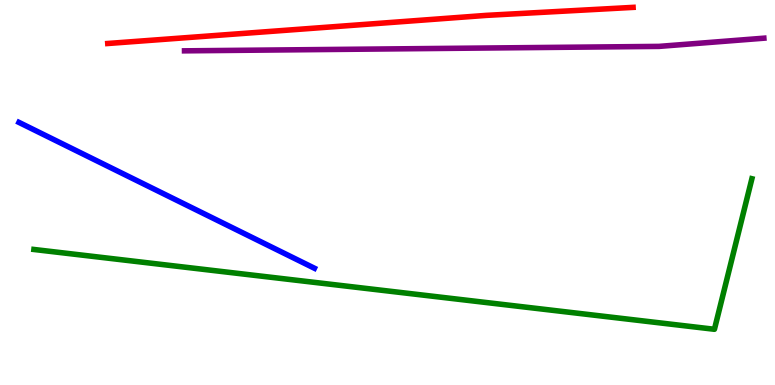[{'lines': ['blue', 'red'], 'intersections': []}, {'lines': ['green', 'red'], 'intersections': []}, {'lines': ['purple', 'red'], 'intersections': []}, {'lines': ['blue', 'green'], 'intersections': []}, {'lines': ['blue', 'purple'], 'intersections': []}, {'lines': ['green', 'purple'], 'intersections': []}]